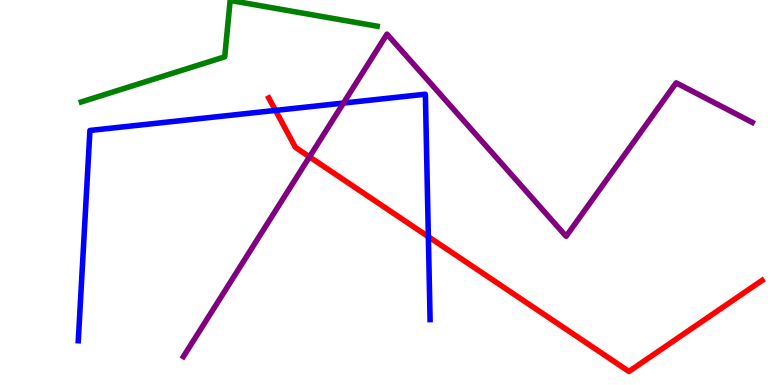[{'lines': ['blue', 'red'], 'intersections': [{'x': 3.55, 'y': 7.13}, {'x': 5.53, 'y': 3.85}]}, {'lines': ['green', 'red'], 'intersections': []}, {'lines': ['purple', 'red'], 'intersections': [{'x': 3.99, 'y': 5.93}]}, {'lines': ['blue', 'green'], 'intersections': []}, {'lines': ['blue', 'purple'], 'intersections': [{'x': 4.43, 'y': 7.32}]}, {'lines': ['green', 'purple'], 'intersections': []}]